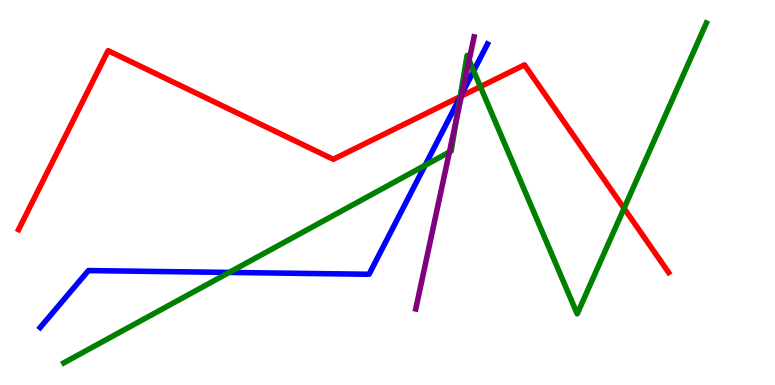[{'lines': ['blue', 'red'], 'intersections': [{'x': 5.94, 'y': 7.49}]}, {'lines': ['green', 'red'], 'intersections': [{'x': 5.94, 'y': 7.49}, {'x': 6.2, 'y': 7.75}, {'x': 8.05, 'y': 4.59}]}, {'lines': ['purple', 'red'], 'intersections': [{'x': 5.95, 'y': 7.51}]}, {'lines': ['blue', 'green'], 'intersections': [{'x': 2.96, 'y': 2.92}, {'x': 5.49, 'y': 5.71}, {'x': 5.94, 'y': 7.48}, {'x': 6.11, 'y': 8.16}]}, {'lines': ['blue', 'purple'], 'intersections': [{'x': 5.96, 'y': 7.57}]}, {'lines': ['green', 'purple'], 'intersections': [{'x': 5.8, 'y': 6.05}, {'x': 5.89, 'y': 6.91}, {'x': 6.05, 'y': 8.44}]}]